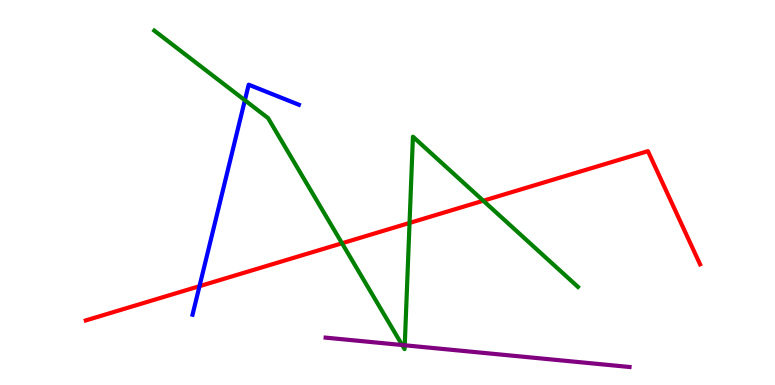[{'lines': ['blue', 'red'], 'intersections': [{'x': 2.57, 'y': 2.57}]}, {'lines': ['green', 'red'], 'intersections': [{'x': 4.41, 'y': 3.68}, {'x': 5.28, 'y': 4.21}, {'x': 6.24, 'y': 4.79}]}, {'lines': ['purple', 'red'], 'intersections': []}, {'lines': ['blue', 'green'], 'intersections': [{'x': 3.16, 'y': 7.4}]}, {'lines': ['blue', 'purple'], 'intersections': []}, {'lines': ['green', 'purple'], 'intersections': [{'x': 5.19, 'y': 1.04}, {'x': 5.22, 'y': 1.03}]}]